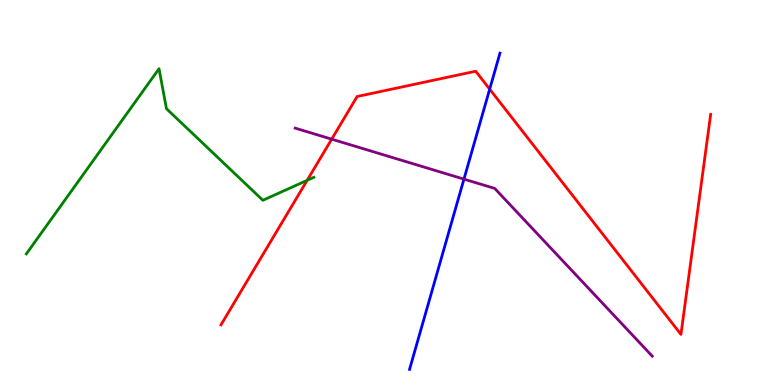[{'lines': ['blue', 'red'], 'intersections': [{'x': 6.32, 'y': 7.68}]}, {'lines': ['green', 'red'], 'intersections': [{'x': 3.96, 'y': 5.32}]}, {'lines': ['purple', 'red'], 'intersections': [{'x': 4.28, 'y': 6.39}]}, {'lines': ['blue', 'green'], 'intersections': []}, {'lines': ['blue', 'purple'], 'intersections': [{'x': 5.99, 'y': 5.35}]}, {'lines': ['green', 'purple'], 'intersections': []}]